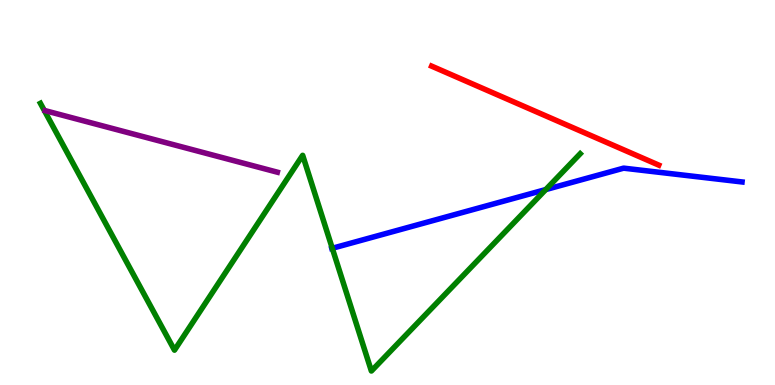[{'lines': ['blue', 'red'], 'intersections': []}, {'lines': ['green', 'red'], 'intersections': []}, {'lines': ['purple', 'red'], 'intersections': []}, {'lines': ['blue', 'green'], 'intersections': [{'x': 4.29, 'y': 3.55}, {'x': 7.04, 'y': 5.08}]}, {'lines': ['blue', 'purple'], 'intersections': []}, {'lines': ['green', 'purple'], 'intersections': []}]